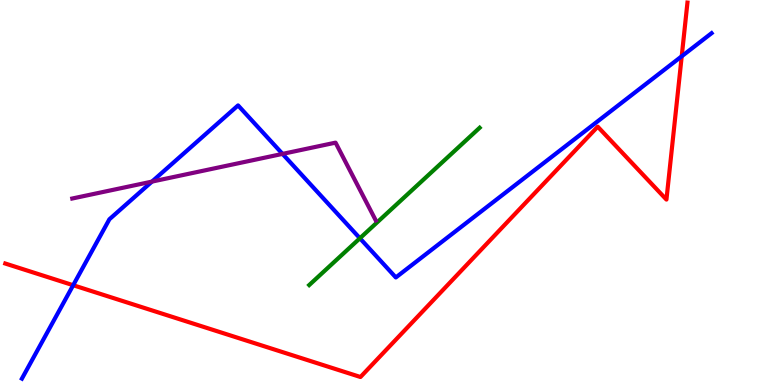[{'lines': ['blue', 'red'], 'intersections': [{'x': 0.944, 'y': 2.59}, {'x': 8.8, 'y': 8.54}]}, {'lines': ['green', 'red'], 'intersections': []}, {'lines': ['purple', 'red'], 'intersections': []}, {'lines': ['blue', 'green'], 'intersections': [{'x': 4.64, 'y': 3.81}]}, {'lines': ['blue', 'purple'], 'intersections': [{'x': 1.96, 'y': 5.28}, {'x': 3.65, 'y': 6.0}]}, {'lines': ['green', 'purple'], 'intersections': []}]